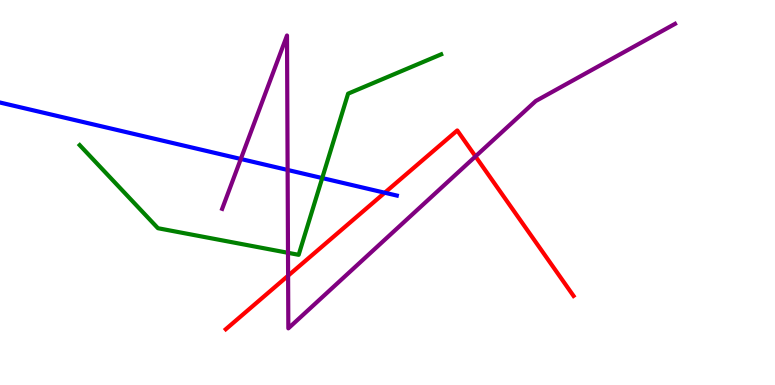[{'lines': ['blue', 'red'], 'intersections': [{'x': 4.96, 'y': 4.99}]}, {'lines': ['green', 'red'], 'intersections': []}, {'lines': ['purple', 'red'], 'intersections': [{'x': 3.72, 'y': 2.84}, {'x': 6.14, 'y': 5.94}]}, {'lines': ['blue', 'green'], 'intersections': [{'x': 4.16, 'y': 5.37}]}, {'lines': ['blue', 'purple'], 'intersections': [{'x': 3.11, 'y': 5.87}, {'x': 3.71, 'y': 5.59}]}, {'lines': ['green', 'purple'], 'intersections': [{'x': 3.72, 'y': 3.43}]}]